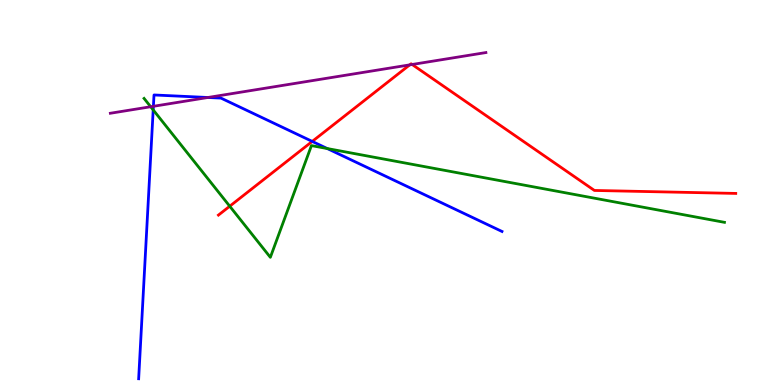[{'lines': ['blue', 'red'], 'intersections': [{'x': 4.03, 'y': 6.33}]}, {'lines': ['green', 'red'], 'intersections': [{'x': 2.96, 'y': 4.64}]}, {'lines': ['purple', 'red'], 'intersections': [{'x': 5.29, 'y': 8.31}, {'x': 5.32, 'y': 8.33}]}, {'lines': ['blue', 'green'], 'intersections': [{'x': 1.98, 'y': 7.15}, {'x': 4.22, 'y': 6.14}]}, {'lines': ['blue', 'purple'], 'intersections': [{'x': 1.98, 'y': 7.24}, {'x': 2.68, 'y': 7.47}]}, {'lines': ['green', 'purple'], 'intersections': [{'x': 1.94, 'y': 7.23}]}]